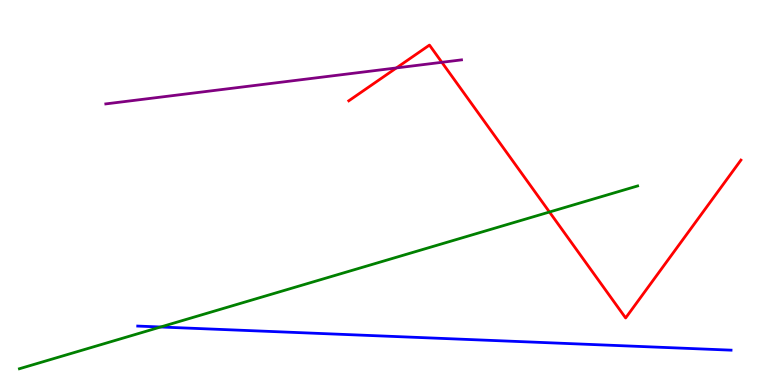[{'lines': ['blue', 'red'], 'intersections': []}, {'lines': ['green', 'red'], 'intersections': [{'x': 7.09, 'y': 4.49}]}, {'lines': ['purple', 'red'], 'intersections': [{'x': 5.11, 'y': 8.24}, {'x': 5.7, 'y': 8.38}]}, {'lines': ['blue', 'green'], 'intersections': [{'x': 2.07, 'y': 1.51}]}, {'lines': ['blue', 'purple'], 'intersections': []}, {'lines': ['green', 'purple'], 'intersections': []}]